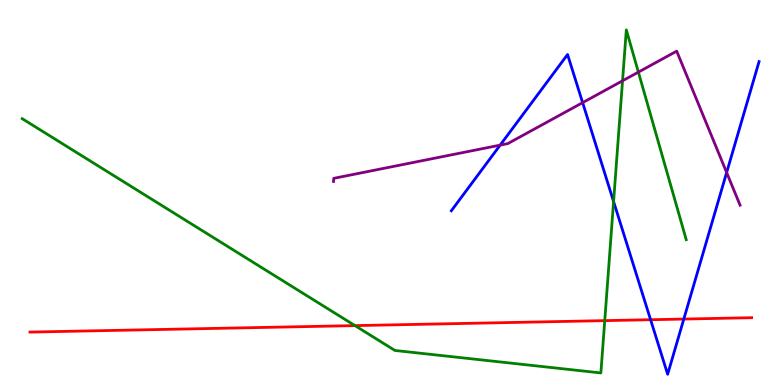[{'lines': ['blue', 'red'], 'intersections': [{'x': 8.39, 'y': 1.7}, {'x': 8.82, 'y': 1.71}]}, {'lines': ['green', 'red'], 'intersections': [{'x': 4.58, 'y': 1.54}, {'x': 7.8, 'y': 1.67}]}, {'lines': ['purple', 'red'], 'intersections': []}, {'lines': ['blue', 'green'], 'intersections': [{'x': 7.92, 'y': 4.77}]}, {'lines': ['blue', 'purple'], 'intersections': [{'x': 6.45, 'y': 6.23}, {'x': 7.52, 'y': 7.33}, {'x': 9.38, 'y': 5.52}]}, {'lines': ['green', 'purple'], 'intersections': [{'x': 8.03, 'y': 7.9}, {'x': 8.24, 'y': 8.13}]}]